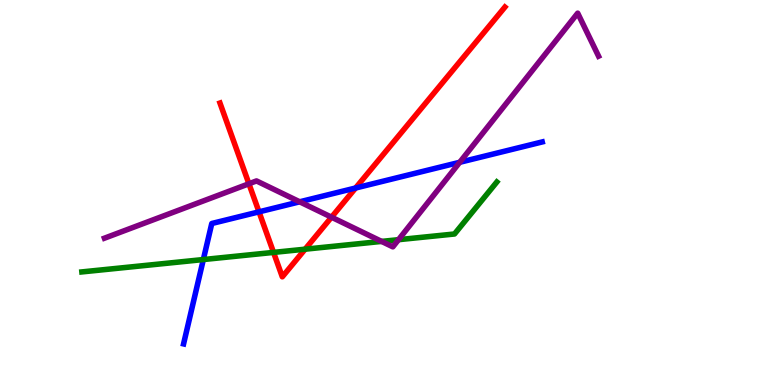[{'lines': ['blue', 'red'], 'intersections': [{'x': 3.34, 'y': 4.5}, {'x': 4.59, 'y': 5.12}]}, {'lines': ['green', 'red'], 'intersections': [{'x': 3.53, 'y': 3.44}, {'x': 3.94, 'y': 3.53}]}, {'lines': ['purple', 'red'], 'intersections': [{'x': 3.21, 'y': 5.23}, {'x': 4.28, 'y': 4.36}]}, {'lines': ['blue', 'green'], 'intersections': [{'x': 2.62, 'y': 3.26}]}, {'lines': ['blue', 'purple'], 'intersections': [{'x': 3.87, 'y': 4.76}, {'x': 5.93, 'y': 5.78}]}, {'lines': ['green', 'purple'], 'intersections': [{'x': 4.92, 'y': 3.73}, {'x': 5.14, 'y': 3.77}]}]